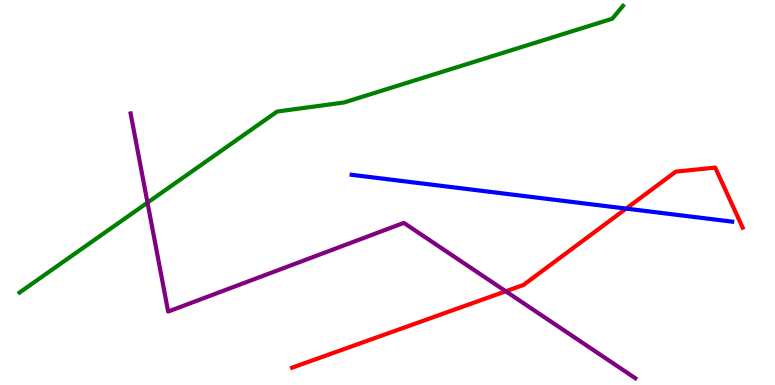[{'lines': ['blue', 'red'], 'intersections': [{'x': 8.08, 'y': 4.58}]}, {'lines': ['green', 'red'], 'intersections': []}, {'lines': ['purple', 'red'], 'intersections': [{'x': 6.53, 'y': 2.43}]}, {'lines': ['blue', 'green'], 'intersections': []}, {'lines': ['blue', 'purple'], 'intersections': []}, {'lines': ['green', 'purple'], 'intersections': [{'x': 1.9, 'y': 4.74}]}]